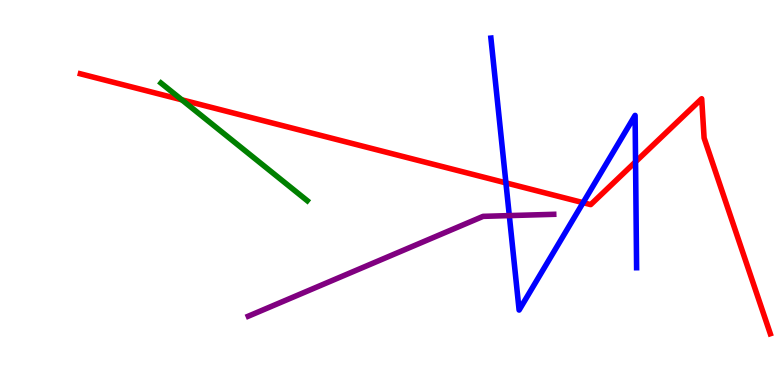[{'lines': ['blue', 'red'], 'intersections': [{'x': 6.53, 'y': 5.25}, {'x': 7.52, 'y': 4.74}, {'x': 8.2, 'y': 5.8}]}, {'lines': ['green', 'red'], 'intersections': [{'x': 2.35, 'y': 7.41}]}, {'lines': ['purple', 'red'], 'intersections': []}, {'lines': ['blue', 'green'], 'intersections': []}, {'lines': ['blue', 'purple'], 'intersections': [{'x': 6.57, 'y': 4.4}]}, {'lines': ['green', 'purple'], 'intersections': []}]